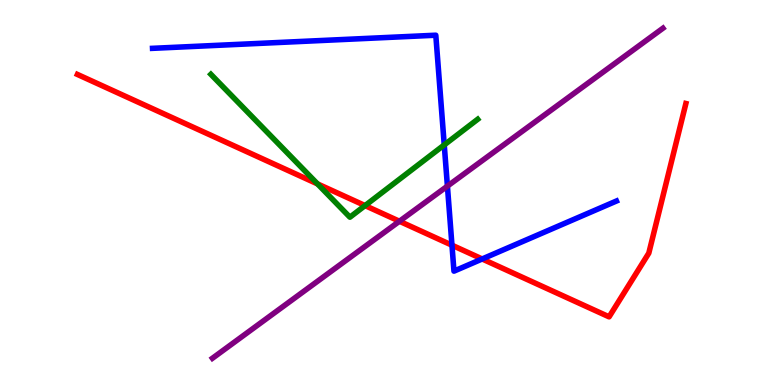[{'lines': ['blue', 'red'], 'intersections': [{'x': 5.83, 'y': 3.63}, {'x': 6.22, 'y': 3.27}]}, {'lines': ['green', 'red'], 'intersections': [{'x': 4.1, 'y': 5.22}, {'x': 4.71, 'y': 4.66}]}, {'lines': ['purple', 'red'], 'intersections': [{'x': 5.15, 'y': 4.25}]}, {'lines': ['blue', 'green'], 'intersections': [{'x': 5.73, 'y': 6.24}]}, {'lines': ['blue', 'purple'], 'intersections': [{'x': 5.77, 'y': 5.17}]}, {'lines': ['green', 'purple'], 'intersections': []}]